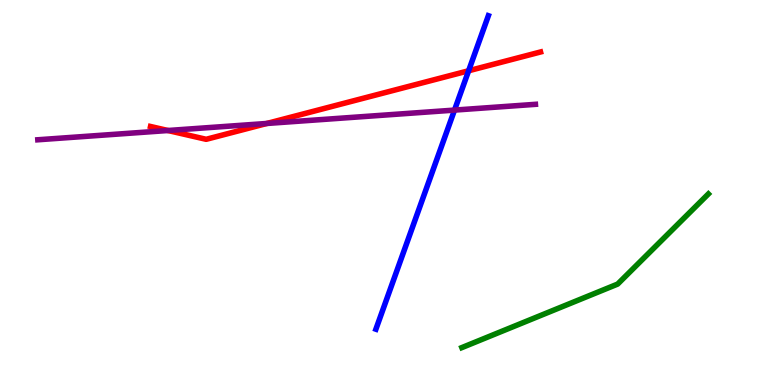[{'lines': ['blue', 'red'], 'intersections': [{'x': 6.05, 'y': 8.16}]}, {'lines': ['green', 'red'], 'intersections': []}, {'lines': ['purple', 'red'], 'intersections': [{'x': 2.17, 'y': 6.61}, {'x': 3.44, 'y': 6.79}]}, {'lines': ['blue', 'green'], 'intersections': []}, {'lines': ['blue', 'purple'], 'intersections': [{'x': 5.86, 'y': 7.14}]}, {'lines': ['green', 'purple'], 'intersections': []}]